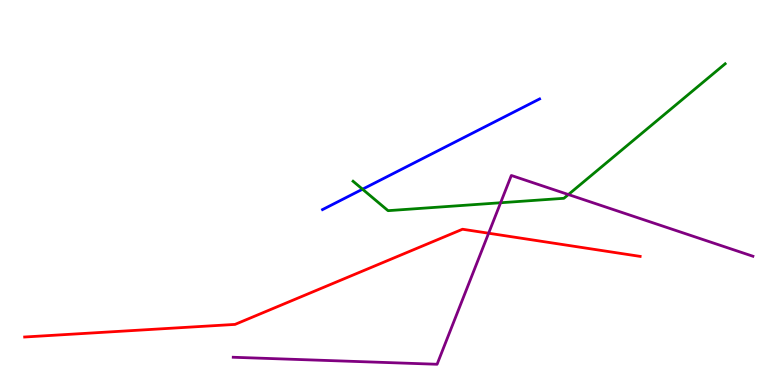[{'lines': ['blue', 'red'], 'intersections': []}, {'lines': ['green', 'red'], 'intersections': []}, {'lines': ['purple', 'red'], 'intersections': [{'x': 6.3, 'y': 3.94}]}, {'lines': ['blue', 'green'], 'intersections': [{'x': 4.68, 'y': 5.09}]}, {'lines': ['blue', 'purple'], 'intersections': []}, {'lines': ['green', 'purple'], 'intersections': [{'x': 6.46, 'y': 4.73}, {'x': 7.33, 'y': 4.95}]}]